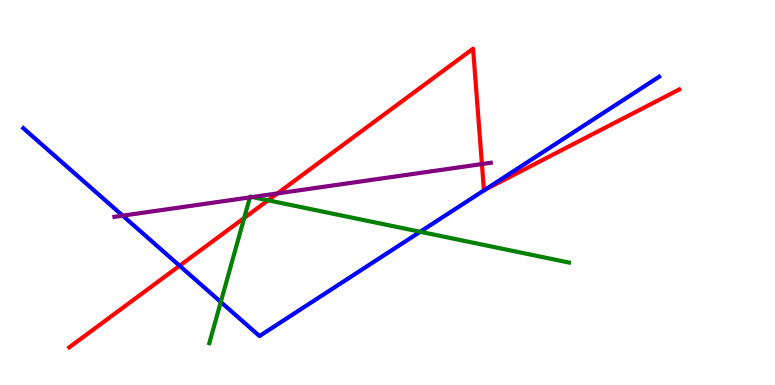[{'lines': ['blue', 'red'], 'intersections': [{'x': 2.32, 'y': 3.1}, {'x': 6.26, 'y': 5.07}]}, {'lines': ['green', 'red'], 'intersections': [{'x': 3.15, 'y': 4.34}, {'x': 3.46, 'y': 4.8}]}, {'lines': ['purple', 'red'], 'intersections': [{'x': 3.58, 'y': 4.98}, {'x': 6.22, 'y': 5.74}]}, {'lines': ['blue', 'green'], 'intersections': [{'x': 2.85, 'y': 2.16}, {'x': 5.42, 'y': 3.98}]}, {'lines': ['blue', 'purple'], 'intersections': [{'x': 1.58, 'y': 4.4}]}, {'lines': ['green', 'purple'], 'intersections': [{'x': 3.23, 'y': 4.87}, {'x': 3.26, 'y': 4.88}]}]